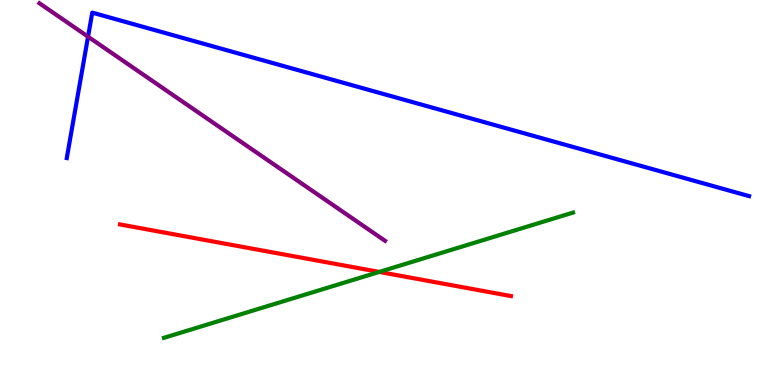[{'lines': ['blue', 'red'], 'intersections': []}, {'lines': ['green', 'red'], 'intersections': [{'x': 4.89, 'y': 2.94}]}, {'lines': ['purple', 'red'], 'intersections': []}, {'lines': ['blue', 'green'], 'intersections': []}, {'lines': ['blue', 'purple'], 'intersections': [{'x': 1.14, 'y': 9.05}]}, {'lines': ['green', 'purple'], 'intersections': []}]